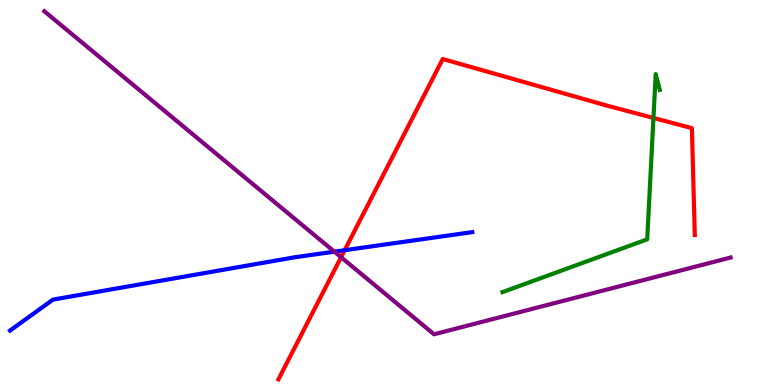[{'lines': ['blue', 'red'], 'intersections': [{'x': 4.45, 'y': 3.5}]}, {'lines': ['green', 'red'], 'intersections': [{'x': 8.43, 'y': 6.94}]}, {'lines': ['purple', 'red'], 'intersections': [{'x': 4.4, 'y': 3.32}]}, {'lines': ['blue', 'green'], 'intersections': []}, {'lines': ['blue', 'purple'], 'intersections': [{'x': 4.31, 'y': 3.46}]}, {'lines': ['green', 'purple'], 'intersections': []}]